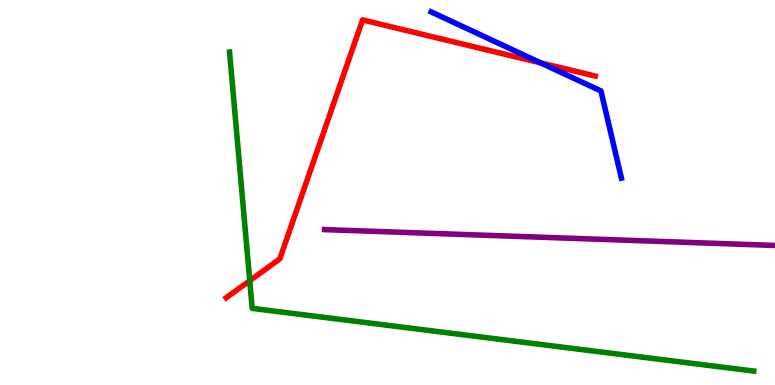[{'lines': ['blue', 'red'], 'intersections': [{'x': 6.98, 'y': 8.37}]}, {'lines': ['green', 'red'], 'intersections': [{'x': 3.22, 'y': 2.71}]}, {'lines': ['purple', 'red'], 'intersections': []}, {'lines': ['blue', 'green'], 'intersections': []}, {'lines': ['blue', 'purple'], 'intersections': []}, {'lines': ['green', 'purple'], 'intersections': []}]